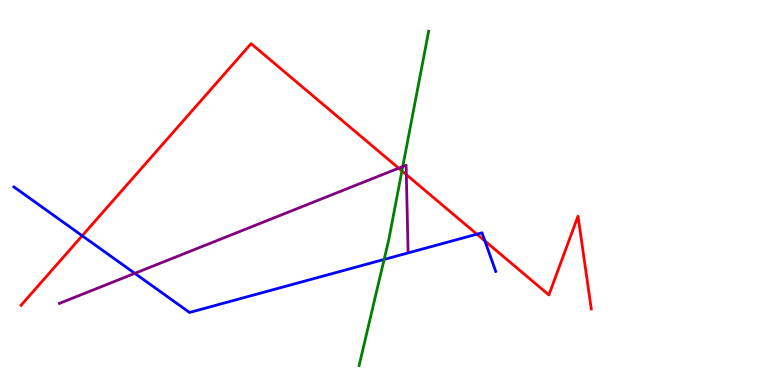[{'lines': ['blue', 'red'], 'intersections': [{'x': 1.06, 'y': 3.88}, {'x': 6.15, 'y': 3.92}, {'x': 6.26, 'y': 3.74}]}, {'lines': ['green', 'red'], 'intersections': [{'x': 5.19, 'y': 5.56}]}, {'lines': ['purple', 'red'], 'intersections': [{'x': 5.14, 'y': 5.63}, {'x': 5.24, 'y': 5.46}]}, {'lines': ['blue', 'green'], 'intersections': [{'x': 4.96, 'y': 3.26}]}, {'lines': ['blue', 'purple'], 'intersections': [{'x': 1.74, 'y': 2.9}]}, {'lines': ['green', 'purple'], 'intersections': [{'x': 5.2, 'y': 5.67}]}]